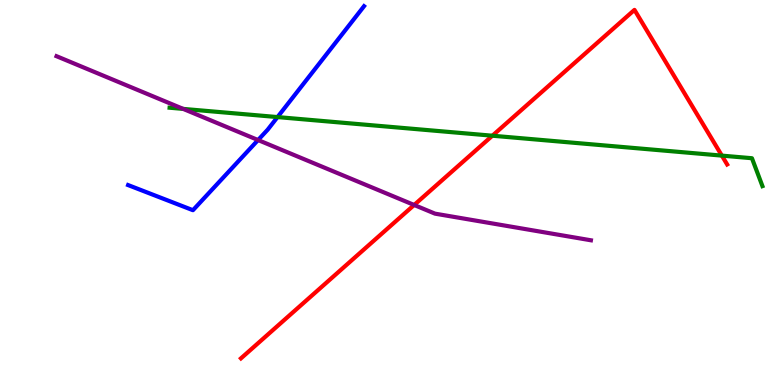[{'lines': ['blue', 'red'], 'intersections': []}, {'lines': ['green', 'red'], 'intersections': [{'x': 6.35, 'y': 6.48}, {'x': 9.31, 'y': 5.96}]}, {'lines': ['purple', 'red'], 'intersections': [{'x': 5.34, 'y': 4.68}]}, {'lines': ['blue', 'green'], 'intersections': [{'x': 3.58, 'y': 6.96}]}, {'lines': ['blue', 'purple'], 'intersections': [{'x': 3.33, 'y': 6.36}]}, {'lines': ['green', 'purple'], 'intersections': [{'x': 2.36, 'y': 7.17}]}]